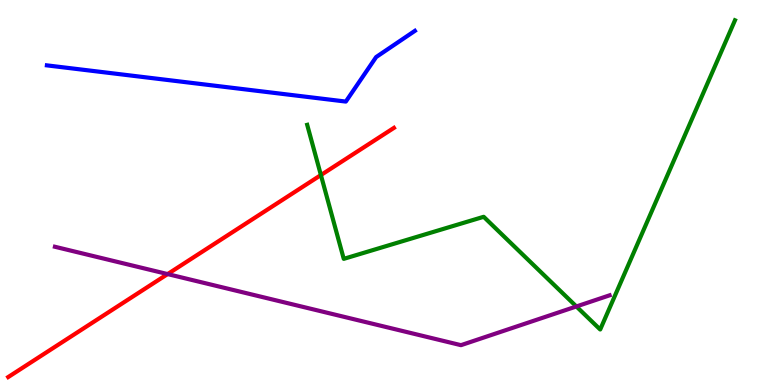[{'lines': ['blue', 'red'], 'intersections': []}, {'lines': ['green', 'red'], 'intersections': [{'x': 4.14, 'y': 5.45}]}, {'lines': ['purple', 'red'], 'intersections': [{'x': 2.16, 'y': 2.88}]}, {'lines': ['blue', 'green'], 'intersections': []}, {'lines': ['blue', 'purple'], 'intersections': []}, {'lines': ['green', 'purple'], 'intersections': [{'x': 7.44, 'y': 2.04}]}]